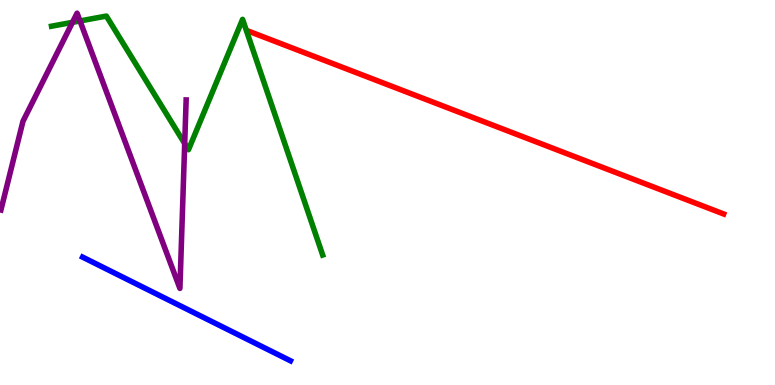[{'lines': ['blue', 'red'], 'intersections': []}, {'lines': ['green', 'red'], 'intersections': []}, {'lines': ['purple', 'red'], 'intersections': []}, {'lines': ['blue', 'green'], 'intersections': []}, {'lines': ['blue', 'purple'], 'intersections': []}, {'lines': ['green', 'purple'], 'intersections': [{'x': 0.935, 'y': 9.42}, {'x': 1.03, 'y': 9.46}, {'x': 2.38, 'y': 6.27}]}]